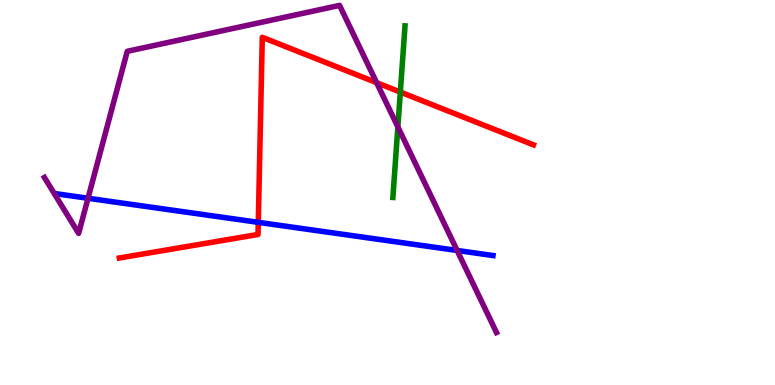[{'lines': ['blue', 'red'], 'intersections': [{'x': 3.33, 'y': 4.22}]}, {'lines': ['green', 'red'], 'intersections': [{'x': 5.17, 'y': 7.61}]}, {'lines': ['purple', 'red'], 'intersections': [{'x': 4.86, 'y': 7.85}]}, {'lines': ['blue', 'green'], 'intersections': []}, {'lines': ['blue', 'purple'], 'intersections': [{'x': 1.14, 'y': 4.85}, {'x': 5.9, 'y': 3.49}]}, {'lines': ['green', 'purple'], 'intersections': [{'x': 5.13, 'y': 6.7}]}]